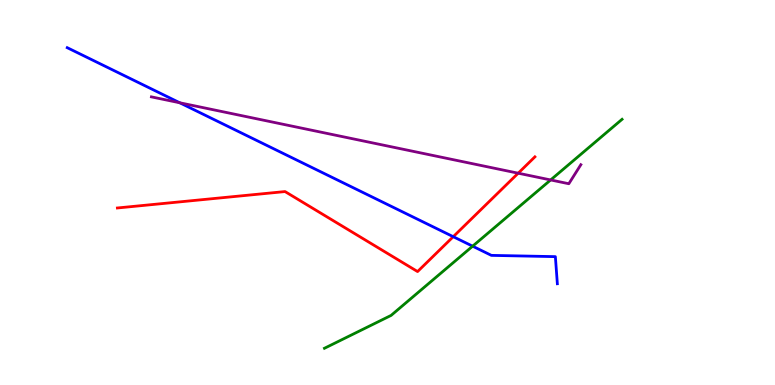[{'lines': ['blue', 'red'], 'intersections': [{'x': 5.85, 'y': 3.85}]}, {'lines': ['green', 'red'], 'intersections': []}, {'lines': ['purple', 'red'], 'intersections': [{'x': 6.69, 'y': 5.5}]}, {'lines': ['blue', 'green'], 'intersections': [{'x': 6.1, 'y': 3.61}]}, {'lines': ['blue', 'purple'], 'intersections': [{'x': 2.32, 'y': 7.33}]}, {'lines': ['green', 'purple'], 'intersections': [{'x': 7.11, 'y': 5.33}]}]